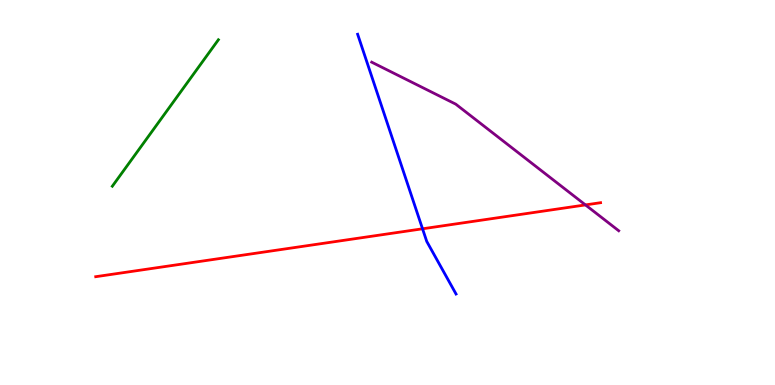[{'lines': ['blue', 'red'], 'intersections': [{'x': 5.45, 'y': 4.06}]}, {'lines': ['green', 'red'], 'intersections': []}, {'lines': ['purple', 'red'], 'intersections': [{'x': 7.55, 'y': 4.68}]}, {'lines': ['blue', 'green'], 'intersections': []}, {'lines': ['blue', 'purple'], 'intersections': []}, {'lines': ['green', 'purple'], 'intersections': []}]